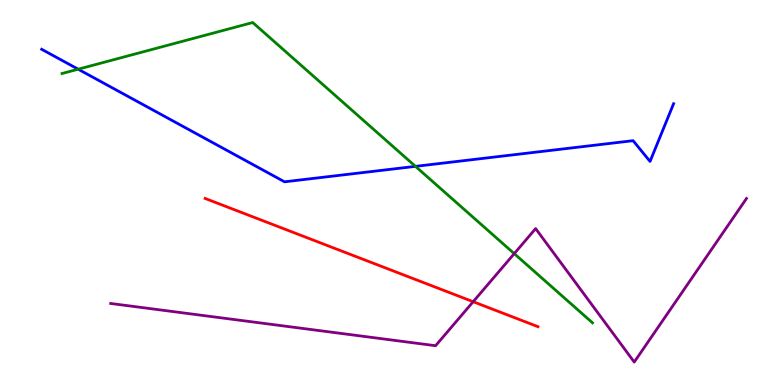[{'lines': ['blue', 'red'], 'intersections': []}, {'lines': ['green', 'red'], 'intersections': []}, {'lines': ['purple', 'red'], 'intersections': [{'x': 6.11, 'y': 2.16}]}, {'lines': ['blue', 'green'], 'intersections': [{'x': 1.01, 'y': 8.2}, {'x': 5.36, 'y': 5.68}]}, {'lines': ['blue', 'purple'], 'intersections': []}, {'lines': ['green', 'purple'], 'intersections': [{'x': 6.64, 'y': 3.41}]}]